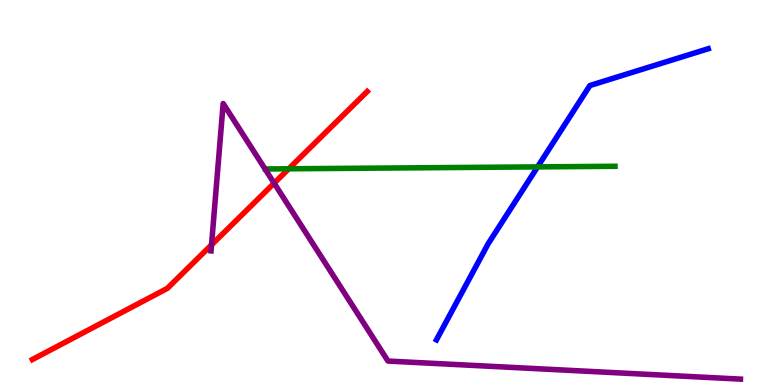[{'lines': ['blue', 'red'], 'intersections': []}, {'lines': ['green', 'red'], 'intersections': [{'x': 3.73, 'y': 5.62}]}, {'lines': ['purple', 'red'], 'intersections': [{'x': 2.73, 'y': 3.64}, {'x': 3.54, 'y': 5.24}]}, {'lines': ['blue', 'green'], 'intersections': [{'x': 6.94, 'y': 5.67}]}, {'lines': ['blue', 'purple'], 'intersections': []}, {'lines': ['green', 'purple'], 'intersections': []}]